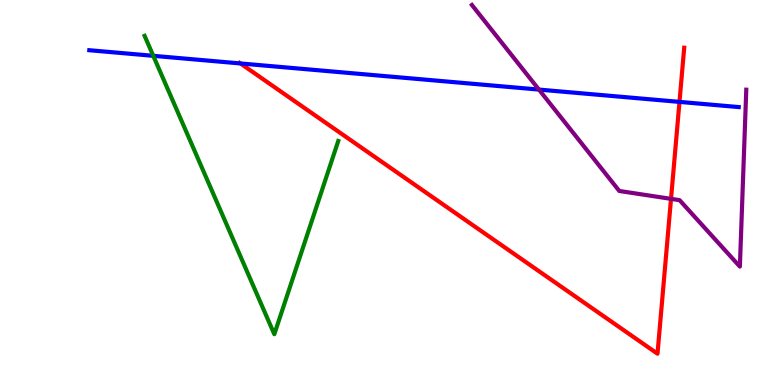[{'lines': ['blue', 'red'], 'intersections': [{'x': 3.1, 'y': 8.35}, {'x': 8.77, 'y': 7.35}]}, {'lines': ['green', 'red'], 'intersections': []}, {'lines': ['purple', 'red'], 'intersections': [{'x': 8.66, 'y': 4.83}]}, {'lines': ['blue', 'green'], 'intersections': [{'x': 1.98, 'y': 8.55}]}, {'lines': ['blue', 'purple'], 'intersections': [{'x': 6.95, 'y': 7.67}]}, {'lines': ['green', 'purple'], 'intersections': []}]